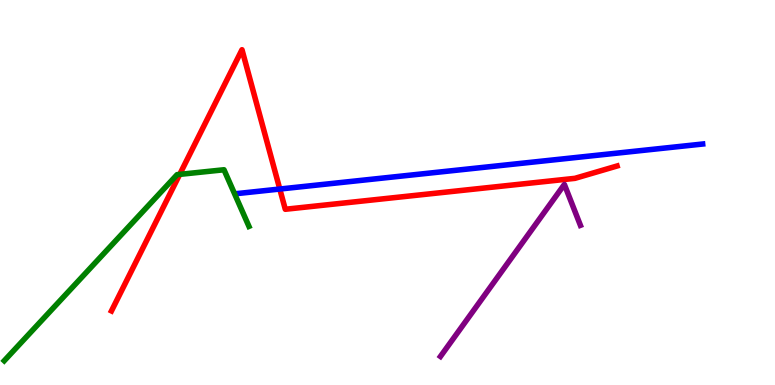[{'lines': ['blue', 'red'], 'intersections': [{'x': 3.61, 'y': 5.09}]}, {'lines': ['green', 'red'], 'intersections': [{'x': 2.32, 'y': 5.47}]}, {'lines': ['purple', 'red'], 'intersections': []}, {'lines': ['blue', 'green'], 'intersections': []}, {'lines': ['blue', 'purple'], 'intersections': []}, {'lines': ['green', 'purple'], 'intersections': []}]